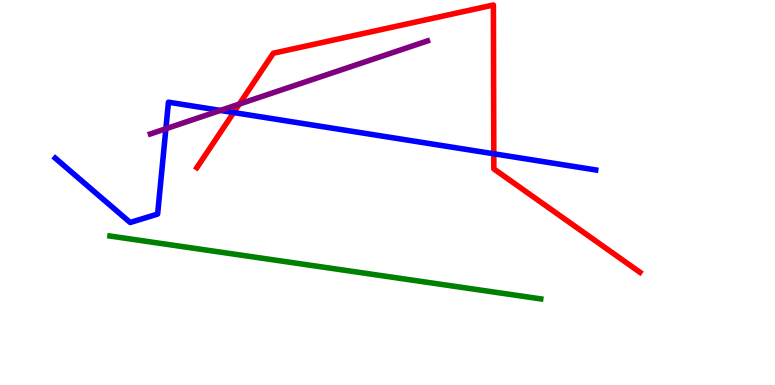[{'lines': ['blue', 'red'], 'intersections': [{'x': 3.02, 'y': 7.08}, {'x': 6.37, 'y': 6.01}]}, {'lines': ['green', 'red'], 'intersections': []}, {'lines': ['purple', 'red'], 'intersections': [{'x': 3.09, 'y': 7.3}]}, {'lines': ['blue', 'green'], 'intersections': []}, {'lines': ['blue', 'purple'], 'intersections': [{'x': 2.14, 'y': 6.66}, {'x': 2.84, 'y': 7.13}]}, {'lines': ['green', 'purple'], 'intersections': []}]